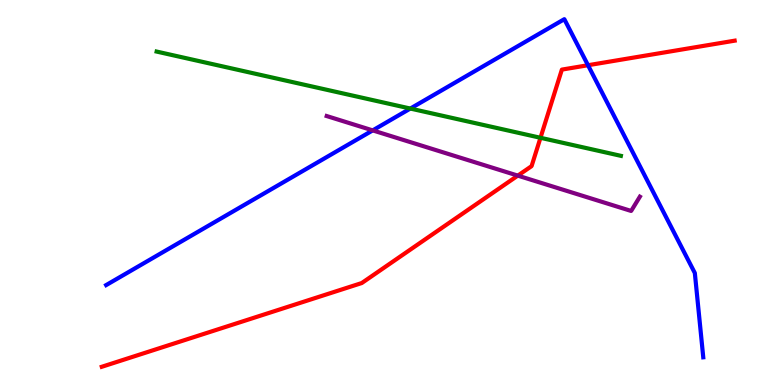[{'lines': ['blue', 'red'], 'intersections': [{'x': 7.59, 'y': 8.31}]}, {'lines': ['green', 'red'], 'intersections': [{'x': 6.97, 'y': 6.42}]}, {'lines': ['purple', 'red'], 'intersections': [{'x': 6.68, 'y': 5.44}]}, {'lines': ['blue', 'green'], 'intersections': [{'x': 5.29, 'y': 7.18}]}, {'lines': ['blue', 'purple'], 'intersections': [{'x': 4.81, 'y': 6.61}]}, {'lines': ['green', 'purple'], 'intersections': []}]